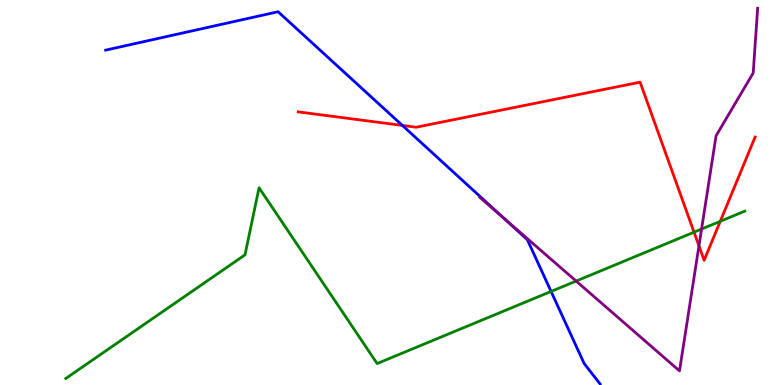[{'lines': ['blue', 'red'], 'intersections': [{'x': 5.19, 'y': 6.74}]}, {'lines': ['green', 'red'], 'intersections': [{'x': 8.96, 'y': 3.97}, {'x': 9.29, 'y': 4.25}]}, {'lines': ['purple', 'red'], 'intersections': [{'x': 9.02, 'y': 3.61}]}, {'lines': ['blue', 'green'], 'intersections': [{'x': 7.11, 'y': 2.43}]}, {'lines': ['blue', 'purple'], 'intersections': [{'x': 6.5, 'y': 4.33}]}, {'lines': ['green', 'purple'], 'intersections': [{'x': 7.43, 'y': 2.7}, {'x': 9.05, 'y': 4.05}]}]